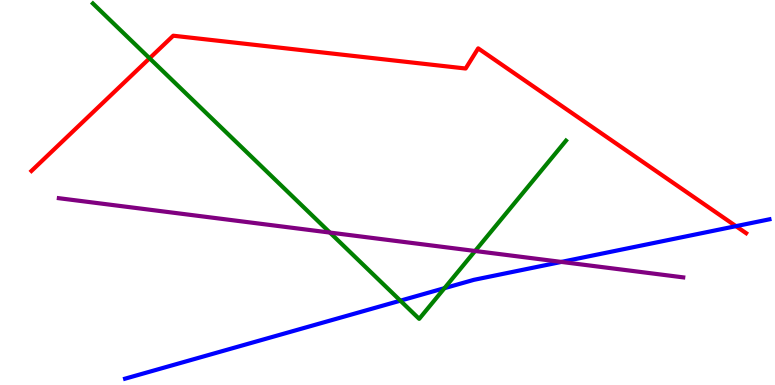[{'lines': ['blue', 'red'], 'intersections': [{'x': 9.5, 'y': 4.13}]}, {'lines': ['green', 'red'], 'intersections': [{'x': 1.93, 'y': 8.49}]}, {'lines': ['purple', 'red'], 'intersections': []}, {'lines': ['blue', 'green'], 'intersections': [{'x': 5.17, 'y': 2.19}, {'x': 5.74, 'y': 2.52}]}, {'lines': ['blue', 'purple'], 'intersections': [{'x': 7.24, 'y': 3.2}]}, {'lines': ['green', 'purple'], 'intersections': [{'x': 4.26, 'y': 3.96}, {'x': 6.13, 'y': 3.48}]}]